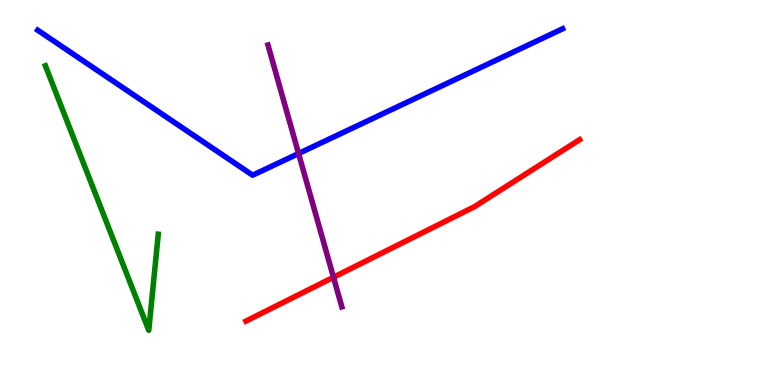[{'lines': ['blue', 'red'], 'intersections': []}, {'lines': ['green', 'red'], 'intersections': []}, {'lines': ['purple', 'red'], 'intersections': [{'x': 4.3, 'y': 2.8}]}, {'lines': ['blue', 'green'], 'intersections': []}, {'lines': ['blue', 'purple'], 'intersections': [{'x': 3.85, 'y': 6.01}]}, {'lines': ['green', 'purple'], 'intersections': []}]